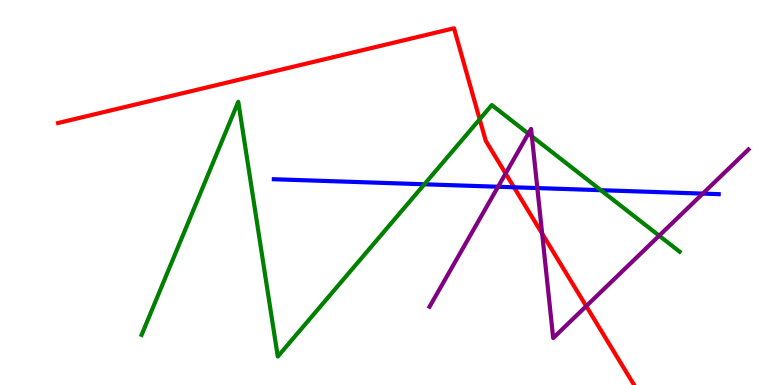[{'lines': ['blue', 'red'], 'intersections': [{'x': 6.63, 'y': 5.14}]}, {'lines': ['green', 'red'], 'intersections': [{'x': 6.19, 'y': 6.9}]}, {'lines': ['purple', 'red'], 'intersections': [{'x': 6.52, 'y': 5.49}, {'x': 7.0, 'y': 3.93}, {'x': 7.56, 'y': 2.05}]}, {'lines': ['blue', 'green'], 'intersections': [{'x': 5.48, 'y': 5.21}, {'x': 7.75, 'y': 5.06}]}, {'lines': ['blue', 'purple'], 'intersections': [{'x': 6.43, 'y': 5.15}, {'x': 6.93, 'y': 5.12}, {'x': 9.07, 'y': 4.97}]}, {'lines': ['green', 'purple'], 'intersections': [{'x': 6.82, 'y': 6.53}, {'x': 6.86, 'y': 6.46}, {'x': 8.51, 'y': 3.88}]}]